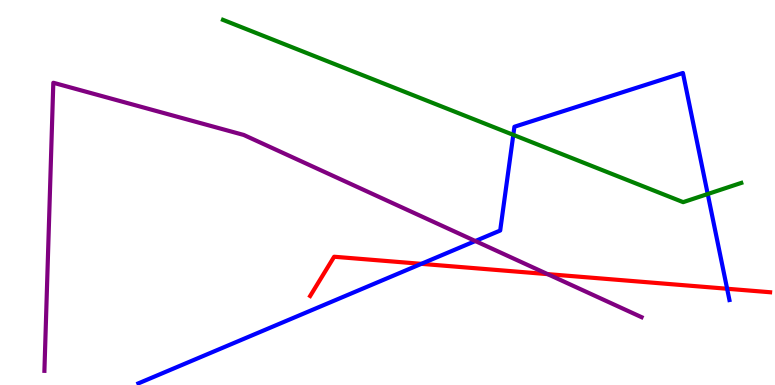[{'lines': ['blue', 'red'], 'intersections': [{'x': 5.44, 'y': 3.15}, {'x': 9.38, 'y': 2.5}]}, {'lines': ['green', 'red'], 'intersections': []}, {'lines': ['purple', 'red'], 'intersections': [{'x': 7.07, 'y': 2.88}]}, {'lines': ['blue', 'green'], 'intersections': [{'x': 6.62, 'y': 6.5}, {'x': 9.13, 'y': 4.96}]}, {'lines': ['blue', 'purple'], 'intersections': [{'x': 6.13, 'y': 3.74}]}, {'lines': ['green', 'purple'], 'intersections': []}]